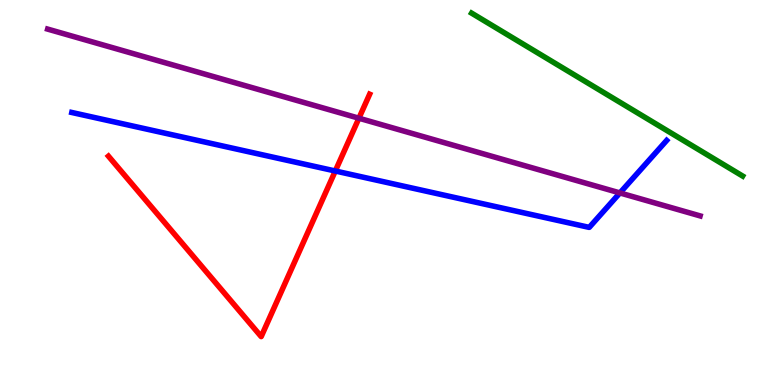[{'lines': ['blue', 'red'], 'intersections': [{'x': 4.33, 'y': 5.56}]}, {'lines': ['green', 'red'], 'intersections': []}, {'lines': ['purple', 'red'], 'intersections': [{'x': 4.63, 'y': 6.93}]}, {'lines': ['blue', 'green'], 'intersections': []}, {'lines': ['blue', 'purple'], 'intersections': [{'x': 8.0, 'y': 4.99}]}, {'lines': ['green', 'purple'], 'intersections': []}]